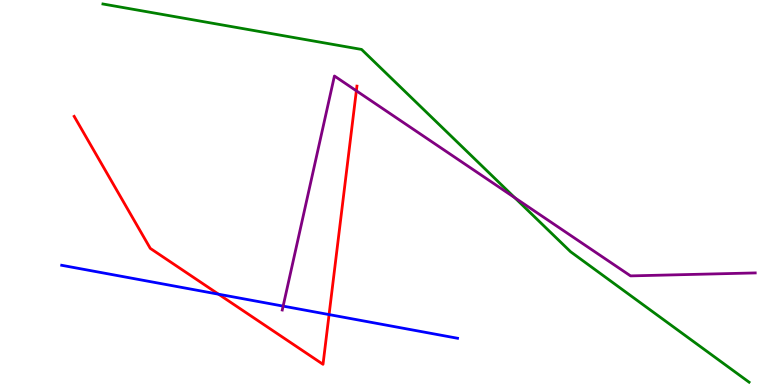[{'lines': ['blue', 'red'], 'intersections': [{'x': 2.82, 'y': 2.36}, {'x': 4.25, 'y': 1.83}]}, {'lines': ['green', 'red'], 'intersections': []}, {'lines': ['purple', 'red'], 'intersections': [{'x': 4.6, 'y': 7.64}]}, {'lines': ['blue', 'green'], 'intersections': []}, {'lines': ['blue', 'purple'], 'intersections': [{'x': 3.65, 'y': 2.05}]}, {'lines': ['green', 'purple'], 'intersections': [{'x': 6.64, 'y': 4.86}]}]